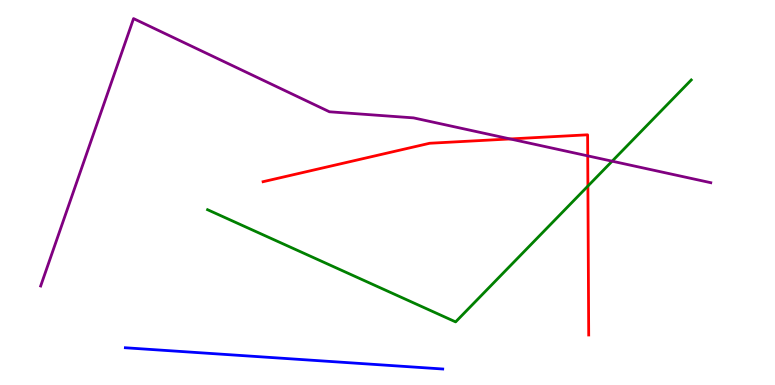[{'lines': ['blue', 'red'], 'intersections': []}, {'lines': ['green', 'red'], 'intersections': [{'x': 7.59, 'y': 5.17}]}, {'lines': ['purple', 'red'], 'intersections': [{'x': 6.58, 'y': 6.39}, {'x': 7.58, 'y': 5.95}]}, {'lines': ['blue', 'green'], 'intersections': []}, {'lines': ['blue', 'purple'], 'intersections': []}, {'lines': ['green', 'purple'], 'intersections': [{'x': 7.9, 'y': 5.81}]}]